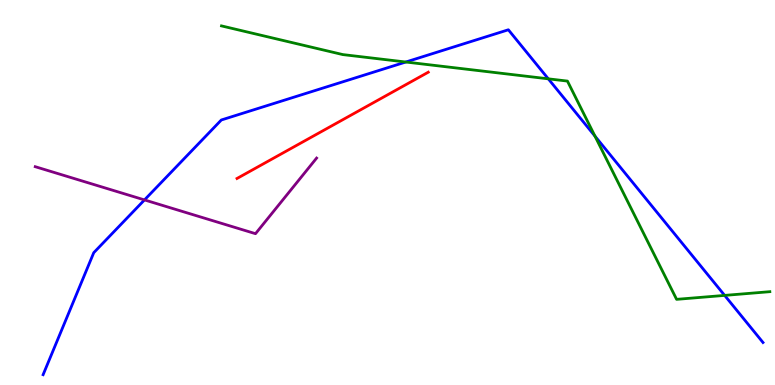[{'lines': ['blue', 'red'], 'intersections': []}, {'lines': ['green', 'red'], 'intersections': []}, {'lines': ['purple', 'red'], 'intersections': []}, {'lines': ['blue', 'green'], 'intersections': [{'x': 5.24, 'y': 8.39}, {'x': 7.07, 'y': 7.95}, {'x': 7.68, 'y': 6.46}, {'x': 9.35, 'y': 2.33}]}, {'lines': ['blue', 'purple'], 'intersections': [{'x': 1.86, 'y': 4.81}]}, {'lines': ['green', 'purple'], 'intersections': []}]